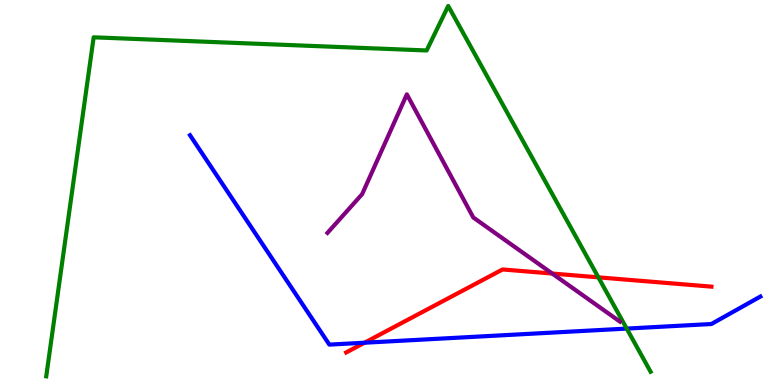[{'lines': ['blue', 'red'], 'intersections': [{'x': 4.7, 'y': 1.1}]}, {'lines': ['green', 'red'], 'intersections': [{'x': 7.72, 'y': 2.8}]}, {'lines': ['purple', 'red'], 'intersections': [{'x': 7.13, 'y': 2.9}]}, {'lines': ['blue', 'green'], 'intersections': [{'x': 8.09, 'y': 1.47}]}, {'lines': ['blue', 'purple'], 'intersections': []}, {'lines': ['green', 'purple'], 'intersections': []}]